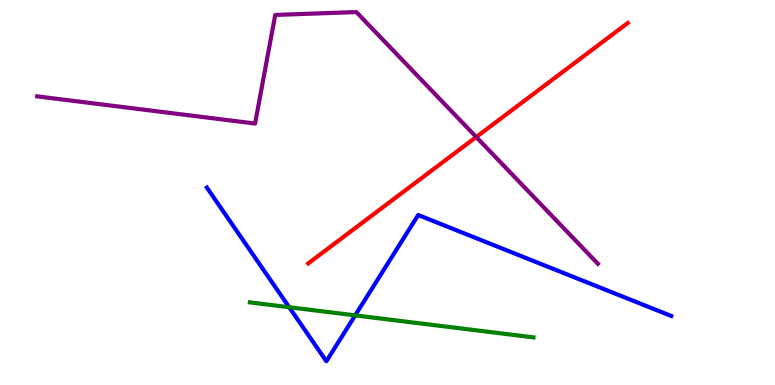[{'lines': ['blue', 'red'], 'intersections': []}, {'lines': ['green', 'red'], 'intersections': []}, {'lines': ['purple', 'red'], 'intersections': [{'x': 6.15, 'y': 6.44}]}, {'lines': ['blue', 'green'], 'intersections': [{'x': 3.73, 'y': 2.02}, {'x': 4.58, 'y': 1.81}]}, {'lines': ['blue', 'purple'], 'intersections': []}, {'lines': ['green', 'purple'], 'intersections': []}]